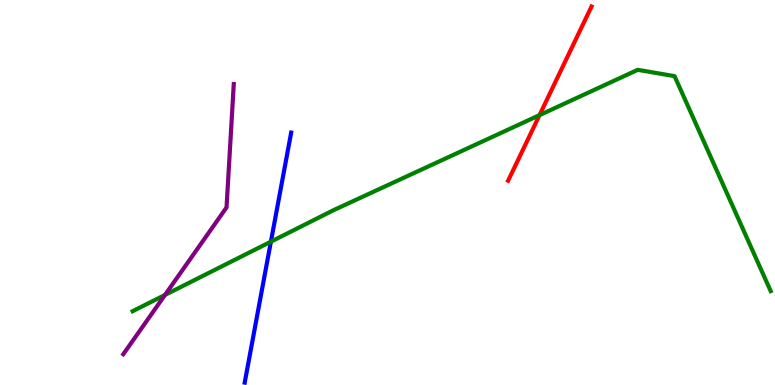[{'lines': ['blue', 'red'], 'intersections': []}, {'lines': ['green', 'red'], 'intersections': [{'x': 6.96, 'y': 7.01}]}, {'lines': ['purple', 'red'], 'intersections': []}, {'lines': ['blue', 'green'], 'intersections': [{'x': 3.5, 'y': 3.72}]}, {'lines': ['blue', 'purple'], 'intersections': []}, {'lines': ['green', 'purple'], 'intersections': [{'x': 2.13, 'y': 2.34}]}]